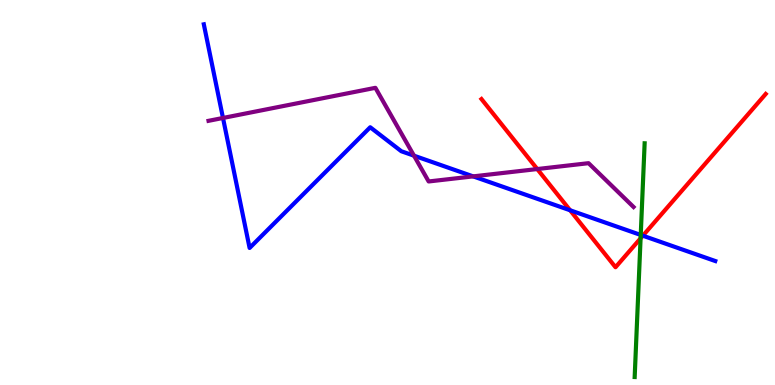[{'lines': ['blue', 'red'], 'intersections': [{'x': 7.36, 'y': 4.54}, {'x': 8.29, 'y': 3.88}]}, {'lines': ['green', 'red'], 'intersections': [{'x': 8.27, 'y': 3.81}]}, {'lines': ['purple', 'red'], 'intersections': [{'x': 6.93, 'y': 5.61}]}, {'lines': ['blue', 'green'], 'intersections': [{'x': 8.27, 'y': 3.9}]}, {'lines': ['blue', 'purple'], 'intersections': [{'x': 2.88, 'y': 6.94}, {'x': 5.34, 'y': 5.96}, {'x': 6.11, 'y': 5.42}]}, {'lines': ['green', 'purple'], 'intersections': []}]